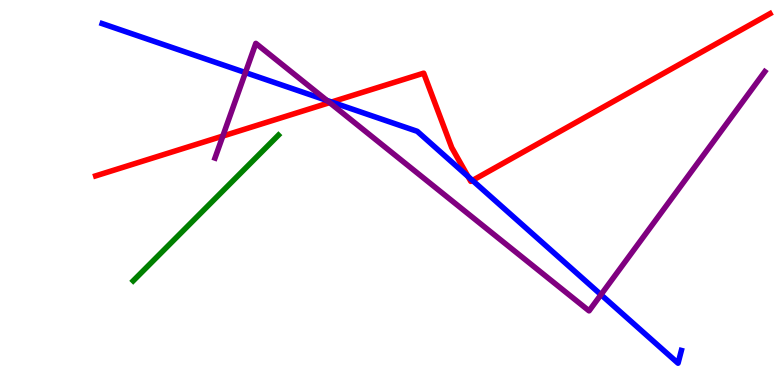[{'lines': ['blue', 'red'], 'intersections': [{'x': 4.28, 'y': 7.35}, {'x': 6.04, 'y': 5.42}, {'x': 6.1, 'y': 5.31}]}, {'lines': ['green', 'red'], 'intersections': []}, {'lines': ['purple', 'red'], 'intersections': [{'x': 2.88, 'y': 6.47}, {'x': 4.25, 'y': 7.33}]}, {'lines': ['blue', 'green'], 'intersections': []}, {'lines': ['blue', 'purple'], 'intersections': [{'x': 3.17, 'y': 8.11}, {'x': 4.22, 'y': 7.39}, {'x': 7.75, 'y': 2.35}]}, {'lines': ['green', 'purple'], 'intersections': []}]